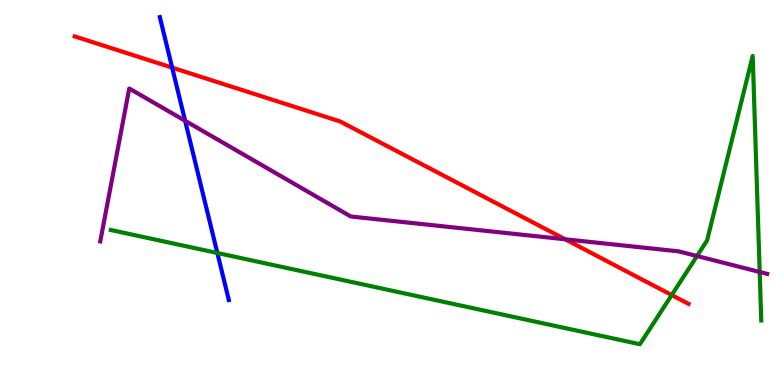[{'lines': ['blue', 'red'], 'intersections': [{'x': 2.22, 'y': 8.24}]}, {'lines': ['green', 'red'], 'intersections': [{'x': 8.67, 'y': 2.34}]}, {'lines': ['purple', 'red'], 'intersections': [{'x': 7.29, 'y': 3.78}]}, {'lines': ['blue', 'green'], 'intersections': [{'x': 2.8, 'y': 3.43}]}, {'lines': ['blue', 'purple'], 'intersections': [{'x': 2.39, 'y': 6.86}]}, {'lines': ['green', 'purple'], 'intersections': [{'x': 8.99, 'y': 3.35}, {'x': 9.8, 'y': 2.94}]}]